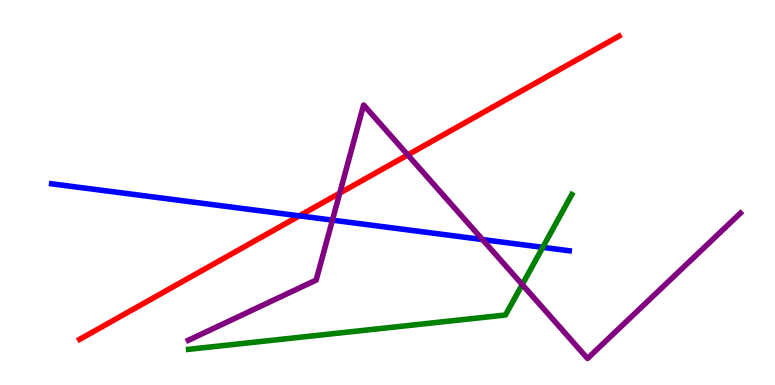[{'lines': ['blue', 'red'], 'intersections': [{'x': 3.86, 'y': 4.39}]}, {'lines': ['green', 'red'], 'intersections': []}, {'lines': ['purple', 'red'], 'intersections': [{'x': 4.38, 'y': 4.98}, {'x': 5.26, 'y': 5.98}]}, {'lines': ['blue', 'green'], 'intersections': [{'x': 7.0, 'y': 3.58}]}, {'lines': ['blue', 'purple'], 'intersections': [{'x': 4.29, 'y': 4.28}, {'x': 6.23, 'y': 3.78}]}, {'lines': ['green', 'purple'], 'intersections': [{'x': 6.74, 'y': 2.61}]}]